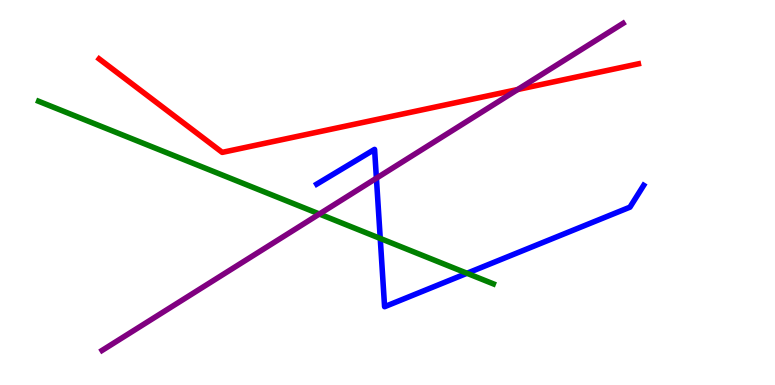[{'lines': ['blue', 'red'], 'intersections': []}, {'lines': ['green', 'red'], 'intersections': []}, {'lines': ['purple', 'red'], 'intersections': [{'x': 6.68, 'y': 7.67}]}, {'lines': ['blue', 'green'], 'intersections': [{'x': 4.91, 'y': 3.81}, {'x': 6.03, 'y': 2.9}]}, {'lines': ['blue', 'purple'], 'intersections': [{'x': 4.86, 'y': 5.37}]}, {'lines': ['green', 'purple'], 'intersections': [{'x': 4.12, 'y': 4.44}]}]